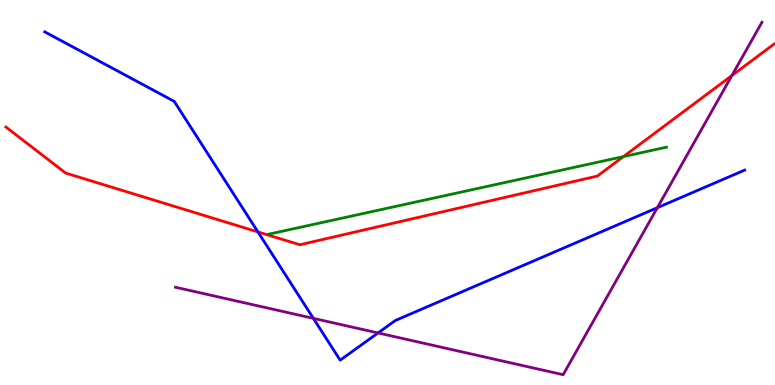[{'lines': ['blue', 'red'], 'intersections': [{'x': 3.33, 'y': 3.98}]}, {'lines': ['green', 'red'], 'intersections': [{'x': 8.04, 'y': 5.93}]}, {'lines': ['purple', 'red'], 'intersections': [{'x': 9.44, 'y': 8.04}]}, {'lines': ['blue', 'green'], 'intersections': []}, {'lines': ['blue', 'purple'], 'intersections': [{'x': 4.04, 'y': 1.73}, {'x': 4.88, 'y': 1.35}, {'x': 8.48, 'y': 4.61}]}, {'lines': ['green', 'purple'], 'intersections': []}]